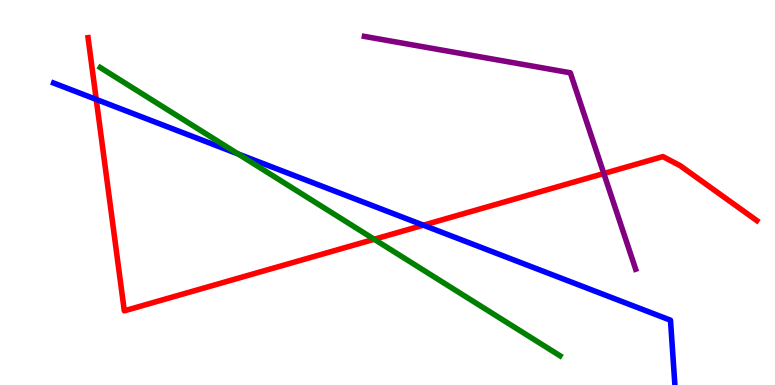[{'lines': ['blue', 'red'], 'intersections': [{'x': 1.24, 'y': 7.42}, {'x': 5.46, 'y': 4.15}]}, {'lines': ['green', 'red'], 'intersections': [{'x': 4.83, 'y': 3.79}]}, {'lines': ['purple', 'red'], 'intersections': [{'x': 7.79, 'y': 5.49}]}, {'lines': ['blue', 'green'], 'intersections': [{'x': 3.07, 'y': 6.0}]}, {'lines': ['blue', 'purple'], 'intersections': []}, {'lines': ['green', 'purple'], 'intersections': []}]